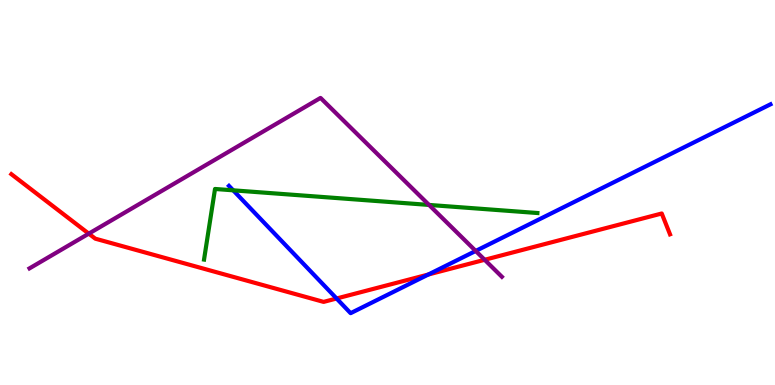[{'lines': ['blue', 'red'], 'intersections': [{'x': 4.34, 'y': 2.25}, {'x': 5.53, 'y': 2.87}]}, {'lines': ['green', 'red'], 'intersections': []}, {'lines': ['purple', 'red'], 'intersections': [{'x': 1.15, 'y': 3.93}, {'x': 6.25, 'y': 3.25}]}, {'lines': ['blue', 'green'], 'intersections': [{'x': 3.01, 'y': 5.06}]}, {'lines': ['blue', 'purple'], 'intersections': [{'x': 6.14, 'y': 3.48}]}, {'lines': ['green', 'purple'], 'intersections': [{'x': 5.54, 'y': 4.68}]}]